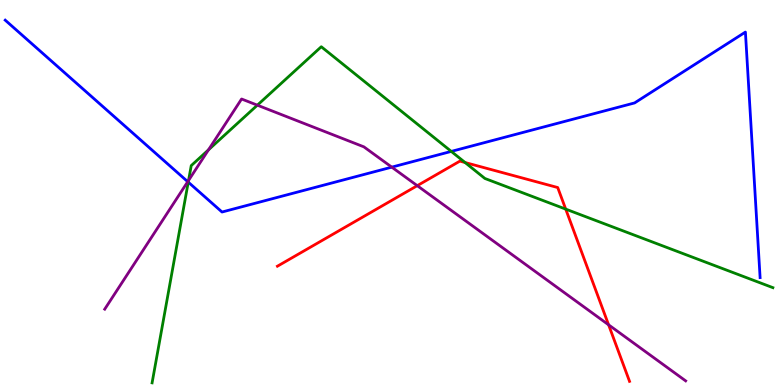[{'lines': ['blue', 'red'], 'intersections': []}, {'lines': ['green', 'red'], 'intersections': [{'x': 6.0, 'y': 5.78}, {'x': 7.3, 'y': 4.57}]}, {'lines': ['purple', 'red'], 'intersections': [{'x': 5.38, 'y': 5.18}, {'x': 7.85, 'y': 1.56}]}, {'lines': ['blue', 'green'], 'intersections': [{'x': 2.43, 'y': 5.27}, {'x': 5.82, 'y': 6.07}]}, {'lines': ['blue', 'purple'], 'intersections': [{'x': 2.42, 'y': 5.28}, {'x': 5.06, 'y': 5.66}]}, {'lines': ['green', 'purple'], 'intersections': [{'x': 2.43, 'y': 5.31}, {'x': 2.69, 'y': 6.11}, {'x': 3.32, 'y': 7.27}]}]